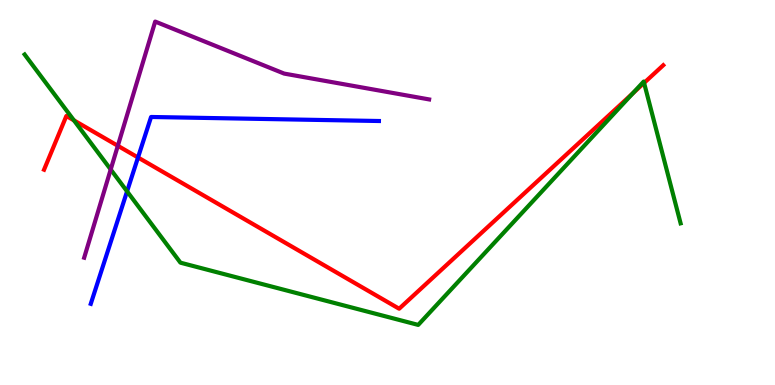[{'lines': ['blue', 'red'], 'intersections': [{'x': 1.78, 'y': 5.91}]}, {'lines': ['green', 'red'], 'intersections': [{'x': 0.954, 'y': 6.87}, {'x': 8.17, 'y': 7.58}, {'x': 8.31, 'y': 7.85}]}, {'lines': ['purple', 'red'], 'intersections': [{'x': 1.52, 'y': 6.21}]}, {'lines': ['blue', 'green'], 'intersections': [{'x': 1.64, 'y': 5.03}]}, {'lines': ['blue', 'purple'], 'intersections': []}, {'lines': ['green', 'purple'], 'intersections': [{'x': 1.43, 'y': 5.6}]}]